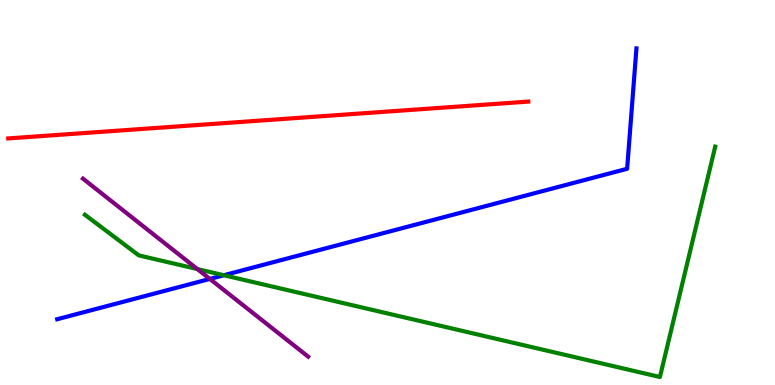[{'lines': ['blue', 'red'], 'intersections': []}, {'lines': ['green', 'red'], 'intersections': []}, {'lines': ['purple', 'red'], 'intersections': []}, {'lines': ['blue', 'green'], 'intersections': [{'x': 2.89, 'y': 2.85}]}, {'lines': ['blue', 'purple'], 'intersections': [{'x': 2.71, 'y': 2.76}]}, {'lines': ['green', 'purple'], 'intersections': [{'x': 2.55, 'y': 3.01}]}]